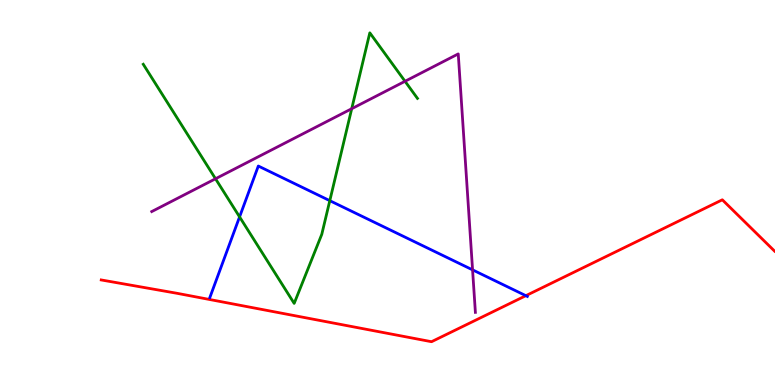[{'lines': ['blue', 'red'], 'intersections': [{'x': 6.79, 'y': 2.32}]}, {'lines': ['green', 'red'], 'intersections': []}, {'lines': ['purple', 'red'], 'intersections': []}, {'lines': ['blue', 'green'], 'intersections': [{'x': 3.09, 'y': 4.37}, {'x': 4.26, 'y': 4.79}]}, {'lines': ['blue', 'purple'], 'intersections': [{'x': 6.1, 'y': 2.99}]}, {'lines': ['green', 'purple'], 'intersections': [{'x': 2.78, 'y': 5.36}, {'x': 4.54, 'y': 7.18}, {'x': 5.23, 'y': 7.89}]}]